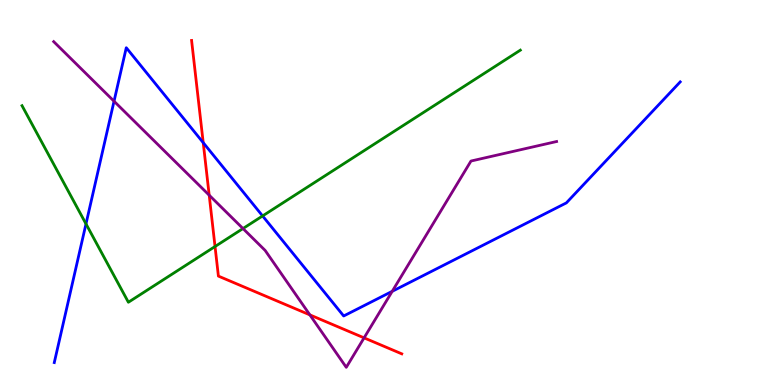[{'lines': ['blue', 'red'], 'intersections': [{'x': 2.62, 'y': 6.29}]}, {'lines': ['green', 'red'], 'intersections': [{'x': 2.77, 'y': 3.6}]}, {'lines': ['purple', 'red'], 'intersections': [{'x': 2.7, 'y': 4.93}, {'x': 4.0, 'y': 1.82}, {'x': 4.7, 'y': 1.22}]}, {'lines': ['blue', 'green'], 'intersections': [{'x': 1.11, 'y': 4.18}, {'x': 3.39, 'y': 4.39}]}, {'lines': ['blue', 'purple'], 'intersections': [{'x': 1.47, 'y': 7.37}, {'x': 5.06, 'y': 2.43}]}, {'lines': ['green', 'purple'], 'intersections': [{'x': 3.14, 'y': 4.06}]}]